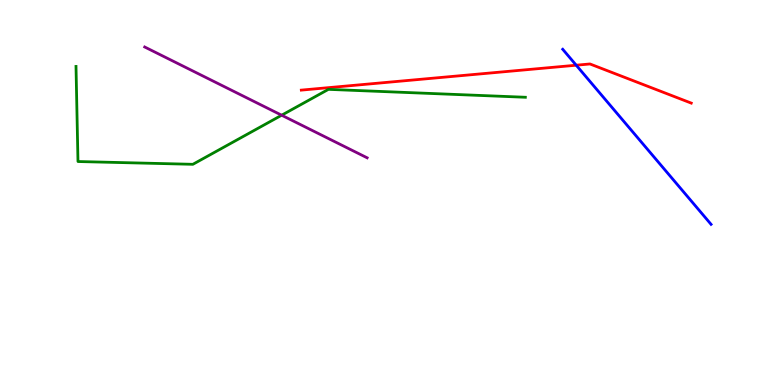[{'lines': ['blue', 'red'], 'intersections': [{'x': 7.44, 'y': 8.31}]}, {'lines': ['green', 'red'], 'intersections': []}, {'lines': ['purple', 'red'], 'intersections': []}, {'lines': ['blue', 'green'], 'intersections': []}, {'lines': ['blue', 'purple'], 'intersections': []}, {'lines': ['green', 'purple'], 'intersections': [{'x': 3.63, 'y': 7.01}]}]